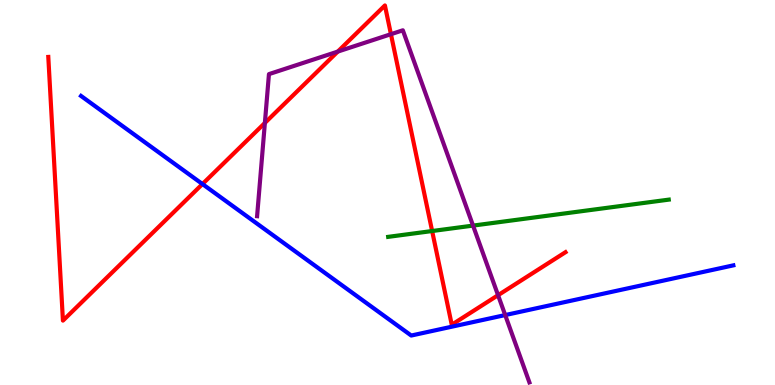[{'lines': ['blue', 'red'], 'intersections': [{'x': 2.61, 'y': 5.22}]}, {'lines': ['green', 'red'], 'intersections': [{'x': 5.58, 'y': 4.0}]}, {'lines': ['purple', 'red'], 'intersections': [{'x': 3.42, 'y': 6.81}, {'x': 4.36, 'y': 8.66}, {'x': 5.04, 'y': 9.11}, {'x': 6.43, 'y': 2.33}]}, {'lines': ['blue', 'green'], 'intersections': []}, {'lines': ['blue', 'purple'], 'intersections': [{'x': 6.52, 'y': 1.82}]}, {'lines': ['green', 'purple'], 'intersections': [{'x': 6.1, 'y': 4.14}]}]